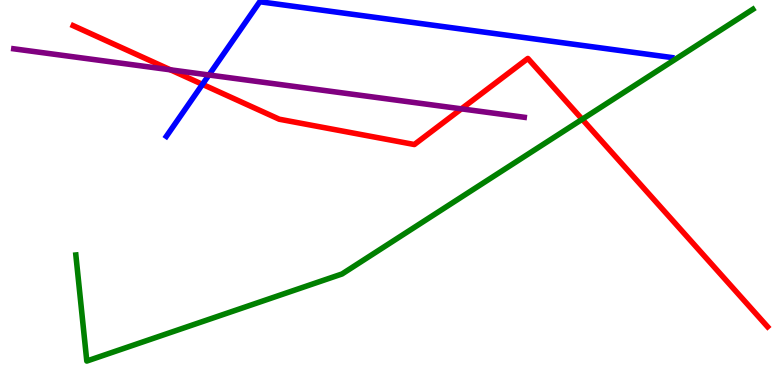[{'lines': ['blue', 'red'], 'intersections': [{'x': 2.61, 'y': 7.81}]}, {'lines': ['green', 'red'], 'intersections': [{'x': 7.51, 'y': 6.9}]}, {'lines': ['purple', 'red'], 'intersections': [{'x': 2.2, 'y': 8.19}, {'x': 5.95, 'y': 7.17}]}, {'lines': ['blue', 'green'], 'intersections': []}, {'lines': ['blue', 'purple'], 'intersections': [{'x': 2.7, 'y': 8.05}]}, {'lines': ['green', 'purple'], 'intersections': []}]